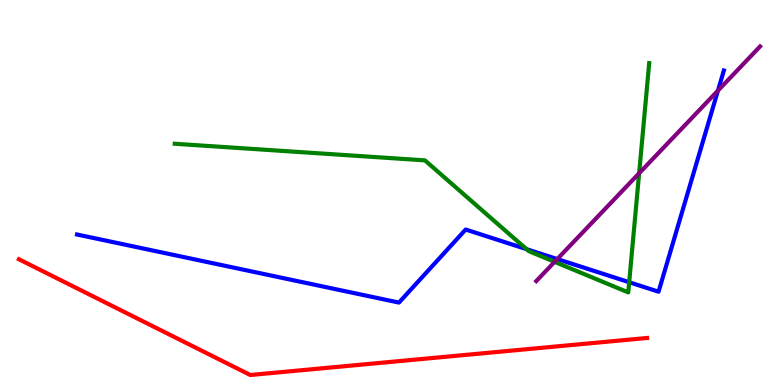[{'lines': ['blue', 'red'], 'intersections': []}, {'lines': ['green', 'red'], 'intersections': []}, {'lines': ['purple', 'red'], 'intersections': []}, {'lines': ['blue', 'green'], 'intersections': [{'x': 6.79, 'y': 3.53}, {'x': 8.12, 'y': 2.67}]}, {'lines': ['blue', 'purple'], 'intersections': [{'x': 7.19, 'y': 3.27}, {'x': 9.26, 'y': 7.65}]}, {'lines': ['green', 'purple'], 'intersections': [{'x': 7.16, 'y': 3.2}, {'x': 8.25, 'y': 5.5}]}]